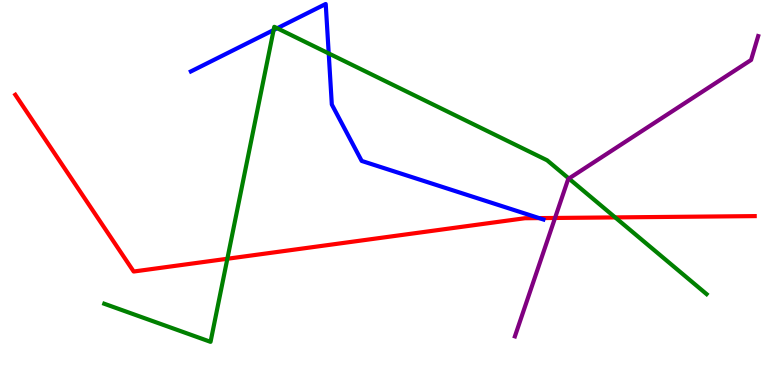[{'lines': ['blue', 'red'], 'intersections': [{'x': 6.96, 'y': 4.33}]}, {'lines': ['green', 'red'], 'intersections': [{'x': 2.93, 'y': 3.28}, {'x': 7.94, 'y': 4.35}]}, {'lines': ['purple', 'red'], 'intersections': [{'x': 7.16, 'y': 4.34}]}, {'lines': ['blue', 'green'], 'intersections': [{'x': 3.53, 'y': 9.22}, {'x': 3.58, 'y': 9.27}, {'x': 4.24, 'y': 8.61}]}, {'lines': ['blue', 'purple'], 'intersections': []}, {'lines': ['green', 'purple'], 'intersections': [{'x': 7.34, 'y': 5.36}]}]